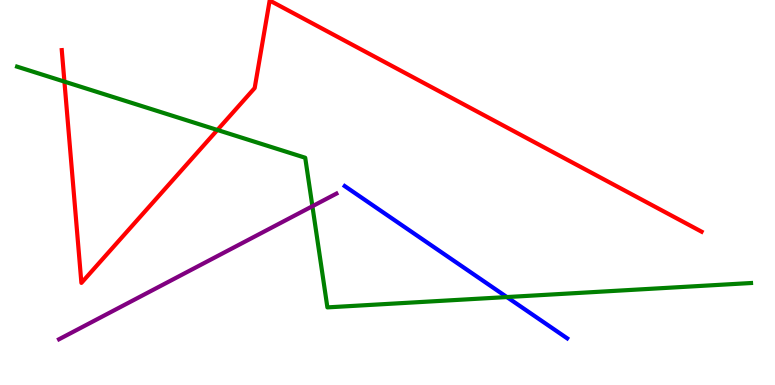[{'lines': ['blue', 'red'], 'intersections': []}, {'lines': ['green', 'red'], 'intersections': [{'x': 0.831, 'y': 7.88}, {'x': 2.81, 'y': 6.62}]}, {'lines': ['purple', 'red'], 'intersections': []}, {'lines': ['blue', 'green'], 'intersections': [{'x': 6.54, 'y': 2.28}]}, {'lines': ['blue', 'purple'], 'intersections': []}, {'lines': ['green', 'purple'], 'intersections': [{'x': 4.03, 'y': 4.64}]}]